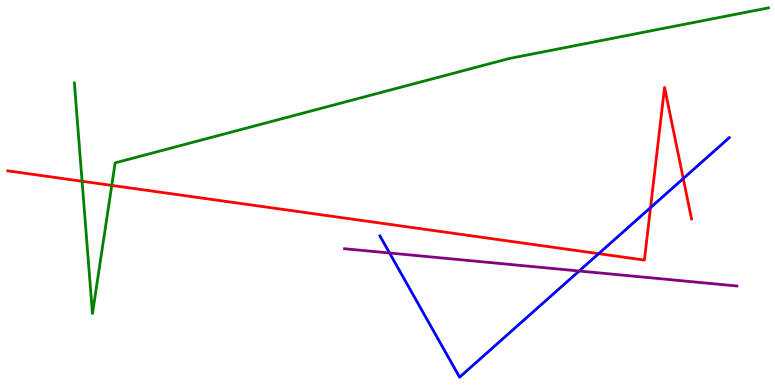[{'lines': ['blue', 'red'], 'intersections': [{'x': 7.72, 'y': 3.41}, {'x': 8.39, 'y': 4.61}, {'x': 8.82, 'y': 5.36}]}, {'lines': ['green', 'red'], 'intersections': [{'x': 1.06, 'y': 5.29}, {'x': 1.44, 'y': 5.18}]}, {'lines': ['purple', 'red'], 'intersections': []}, {'lines': ['blue', 'green'], 'intersections': []}, {'lines': ['blue', 'purple'], 'intersections': [{'x': 5.03, 'y': 3.43}, {'x': 7.47, 'y': 2.96}]}, {'lines': ['green', 'purple'], 'intersections': []}]